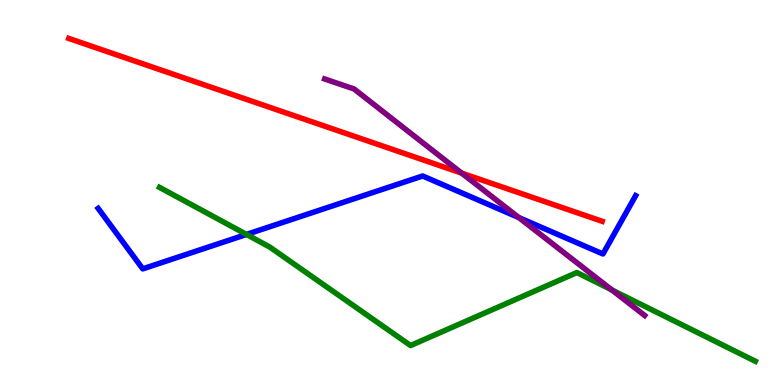[{'lines': ['blue', 'red'], 'intersections': []}, {'lines': ['green', 'red'], 'intersections': []}, {'lines': ['purple', 'red'], 'intersections': [{'x': 5.96, 'y': 5.5}]}, {'lines': ['blue', 'green'], 'intersections': [{'x': 3.18, 'y': 3.91}]}, {'lines': ['blue', 'purple'], 'intersections': [{'x': 6.69, 'y': 4.35}]}, {'lines': ['green', 'purple'], 'intersections': [{'x': 7.89, 'y': 2.47}]}]